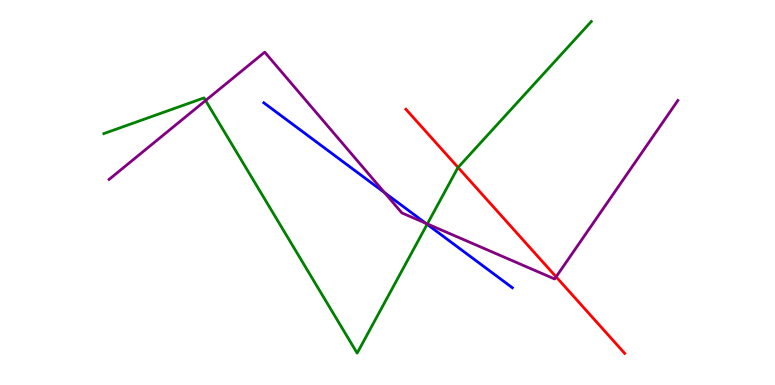[{'lines': ['blue', 'red'], 'intersections': []}, {'lines': ['green', 'red'], 'intersections': [{'x': 5.91, 'y': 5.65}]}, {'lines': ['purple', 'red'], 'intersections': [{'x': 7.18, 'y': 2.81}]}, {'lines': ['blue', 'green'], 'intersections': [{'x': 5.51, 'y': 4.17}]}, {'lines': ['blue', 'purple'], 'intersections': [{'x': 4.96, 'y': 5.0}, {'x': 5.49, 'y': 4.2}]}, {'lines': ['green', 'purple'], 'intersections': [{'x': 2.65, 'y': 7.39}, {'x': 5.51, 'y': 4.18}]}]